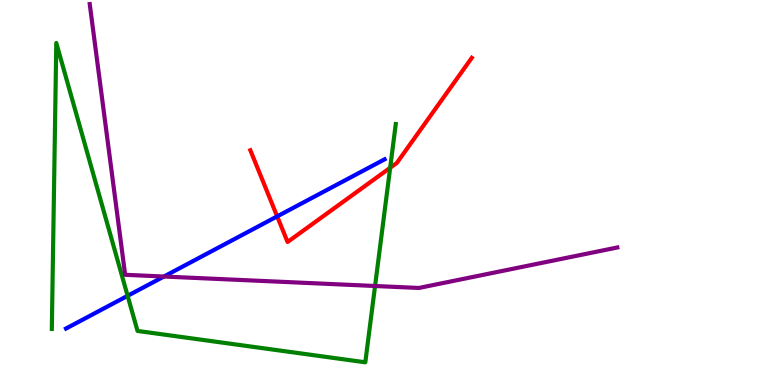[{'lines': ['blue', 'red'], 'intersections': [{'x': 3.58, 'y': 4.38}]}, {'lines': ['green', 'red'], 'intersections': [{'x': 5.03, 'y': 5.64}]}, {'lines': ['purple', 'red'], 'intersections': []}, {'lines': ['blue', 'green'], 'intersections': [{'x': 1.65, 'y': 2.32}]}, {'lines': ['blue', 'purple'], 'intersections': [{'x': 2.12, 'y': 2.82}]}, {'lines': ['green', 'purple'], 'intersections': [{'x': 4.84, 'y': 2.57}]}]